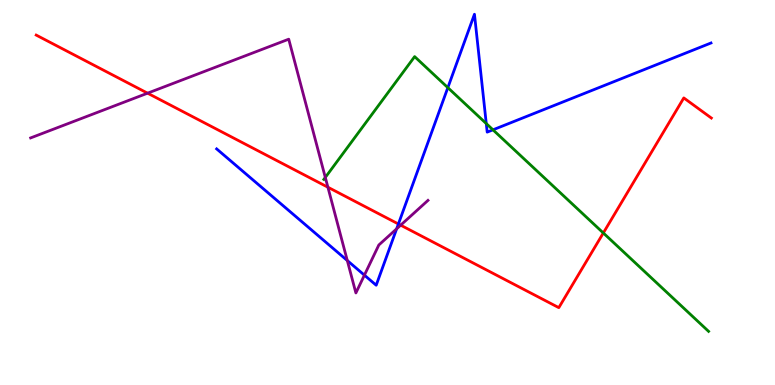[{'lines': ['blue', 'red'], 'intersections': [{'x': 5.14, 'y': 4.18}]}, {'lines': ['green', 'red'], 'intersections': [{'x': 7.78, 'y': 3.95}]}, {'lines': ['purple', 'red'], 'intersections': [{'x': 1.9, 'y': 7.58}, {'x': 4.23, 'y': 5.14}, {'x': 5.17, 'y': 4.15}]}, {'lines': ['blue', 'green'], 'intersections': [{'x': 5.78, 'y': 7.72}, {'x': 6.27, 'y': 6.79}, {'x': 6.36, 'y': 6.63}]}, {'lines': ['blue', 'purple'], 'intersections': [{'x': 4.48, 'y': 3.23}, {'x': 4.7, 'y': 2.85}, {'x': 5.12, 'y': 4.06}]}, {'lines': ['green', 'purple'], 'intersections': [{'x': 4.2, 'y': 5.39}]}]